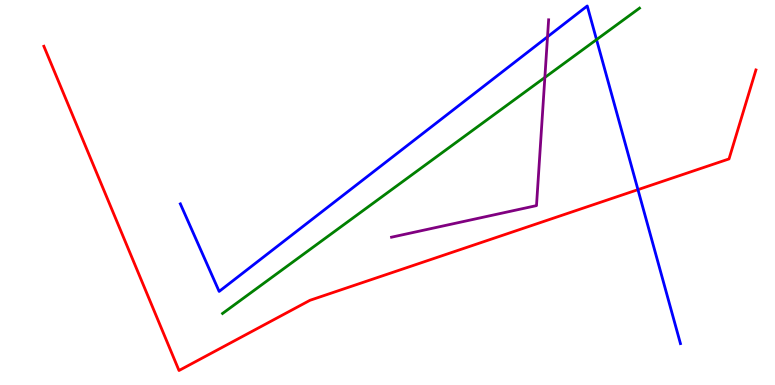[{'lines': ['blue', 'red'], 'intersections': [{'x': 8.23, 'y': 5.07}]}, {'lines': ['green', 'red'], 'intersections': []}, {'lines': ['purple', 'red'], 'intersections': []}, {'lines': ['blue', 'green'], 'intersections': [{'x': 7.7, 'y': 8.97}]}, {'lines': ['blue', 'purple'], 'intersections': [{'x': 7.06, 'y': 9.04}]}, {'lines': ['green', 'purple'], 'intersections': [{'x': 7.03, 'y': 7.99}]}]